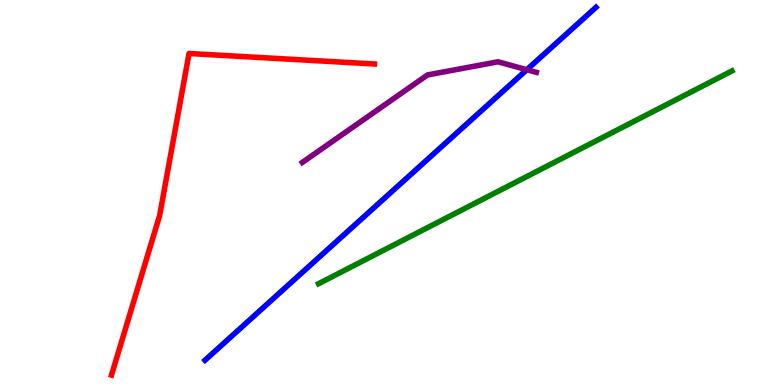[{'lines': ['blue', 'red'], 'intersections': []}, {'lines': ['green', 'red'], 'intersections': []}, {'lines': ['purple', 'red'], 'intersections': []}, {'lines': ['blue', 'green'], 'intersections': []}, {'lines': ['blue', 'purple'], 'intersections': [{'x': 6.8, 'y': 8.19}]}, {'lines': ['green', 'purple'], 'intersections': []}]